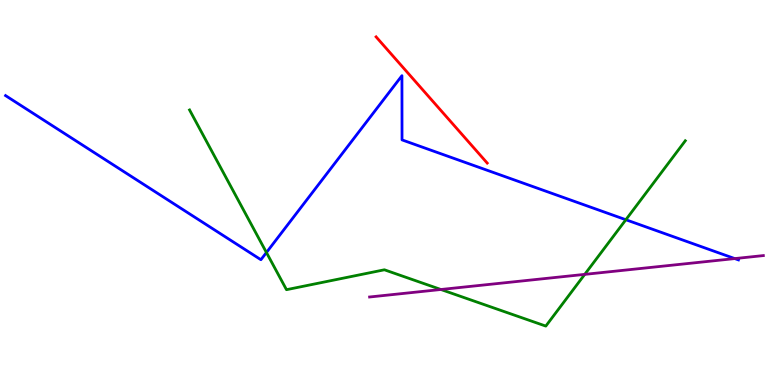[{'lines': ['blue', 'red'], 'intersections': []}, {'lines': ['green', 'red'], 'intersections': []}, {'lines': ['purple', 'red'], 'intersections': []}, {'lines': ['blue', 'green'], 'intersections': [{'x': 3.44, 'y': 3.44}, {'x': 8.08, 'y': 4.29}]}, {'lines': ['blue', 'purple'], 'intersections': [{'x': 9.48, 'y': 3.28}]}, {'lines': ['green', 'purple'], 'intersections': [{'x': 5.69, 'y': 2.48}, {'x': 7.55, 'y': 2.87}]}]